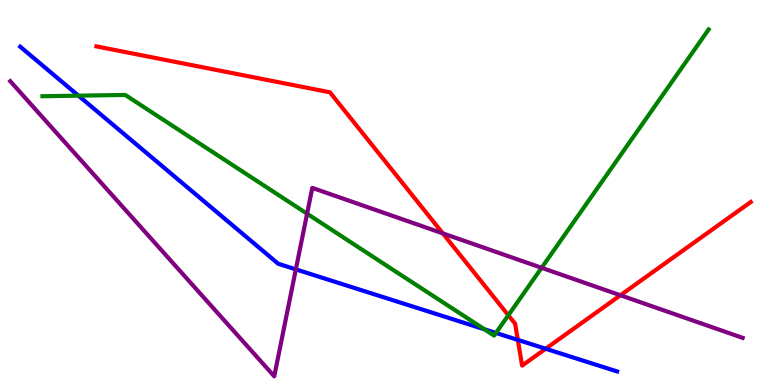[{'lines': ['blue', 'red'], 'intersections': [{'x': 6.68, 'y': 1.17}, {'x': 7.04, 'y': 0.942}]}, {'lines': ['green', 'red'], 'intersections': [{'x': 6.56, 'y': 1.81}]}, {'lines': ['purple', 'red'], 'intersections': [{'x': 5.71, 'y': 3.94}, {'x': 8.01, 'y': 2.33}]}, {'lines': ['blue', 'green'], 'intersections': [{'x': 1.01, 'y': 7.52}, {'x': 6.25, 'y': 1.45}, {'x': 6.4, 'y': 1.35}]}, {'lines': ['blue', 'purple'], 'intersections': [{'x': 3.82, 'y': 3.0}]}, {'lines': ['green', 'purple'], 'intersections': [{'x': 3.96, 'y': 4.45}, {'x': 6.99, 'y': 3.04}]}]